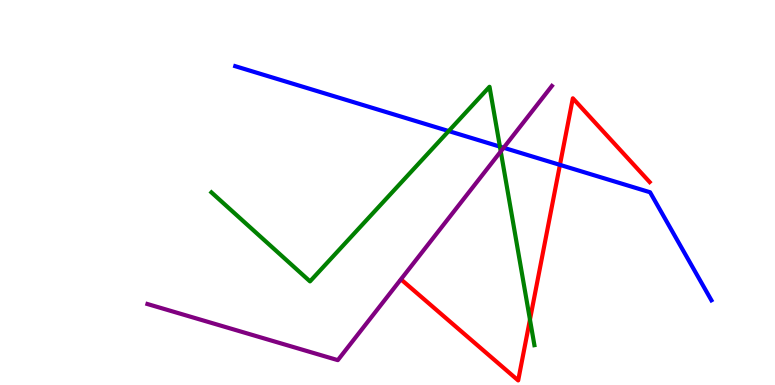[{'lines': ['blue', 'red'], 'intersections': [{'x': 7.23, 'y': 5.72}]}, {'lines': ['green', 'red'], 'intersections': [{'x': 6.84, 'y': 1.7}]}, {'lines': ['purple', 'red'], 'intersections': []}, {'lines': ['blue', 'green'], 'intersections': [{'x': 5.79, 'y': 6.6}, {'x': 6.45, 'y': 6.19}]}, {'lines': ['blue', 'purple'], 'intersections': [{'x': 6.5, 'y': 6.16}]}, {'lines': ['green', 'purple'], 'intersections': [{'x': 6.46, 'y': 6.07}]}]